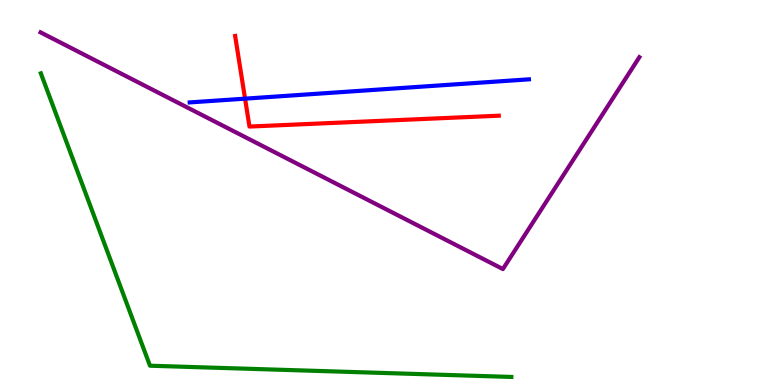[{'lines': ['blue', 'red'], 'intersections': [{'x': 3.16, 'y': 7.44}]}, {'lines': ['green', 'red'], 'intersections': []}, {'lines': ['purple', 'red'], 'intersections': []}, {'lines': ['blue', 'green'], 'intersections': []}, {'lines': ['blue', 'purple'], 'intersections': []}, {'lines': ['green', 'purple'], 'intersections': []}]